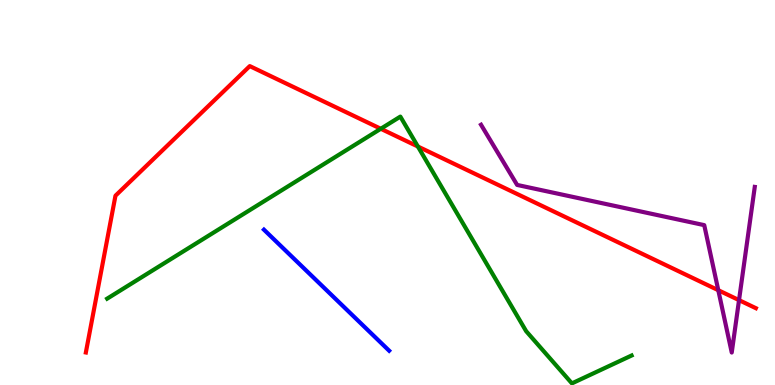[{'lines': ['blue', 'red'], 'intersections': []}, {'lines': ['green', 'red'], 'intersections': [{'x': 4.91, 'y': 6.66}, {'x': 5.39, 'y': 6.19}]}, {'lines': ['purple', 'red'], 'intersections': [{'x': 9.27, 'y': 2.46}, {'x': 9.54, 'y': 2.2}]}, {'lines': ['blue', 'green'], 'intersections': []}, {'lines': ['blue', 'purple'], 'intersections': []}, {'lines': ['green', 'purple'], 'intersections': []}]